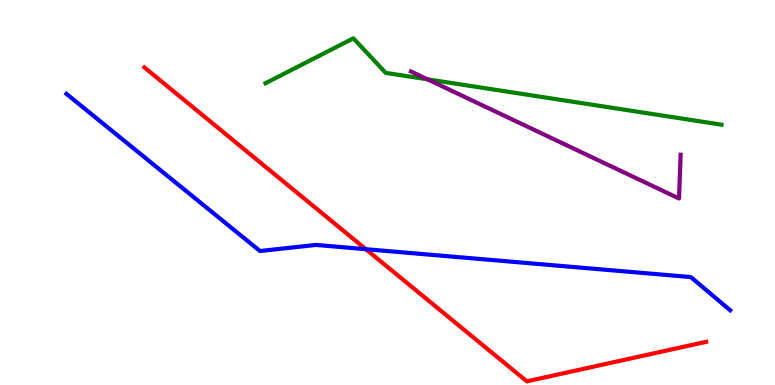[{'lines': ['blue', 'red'], 'intersections': [{'x': 4.72, 'y': 3.53}]}, {'lines': ['green', 'red'], 'intersections': []}, {'lines': ['purple', 'red'], 'intersections': []}, {'lines': ['blue', 'green'], 'intersections': []}, {'lines': ['blue', 'purple'], 'intersections': []}, {'lines': ['green', 'purple'], 'intersections': [{'x': 5.52, 'y': 7.94}]}]